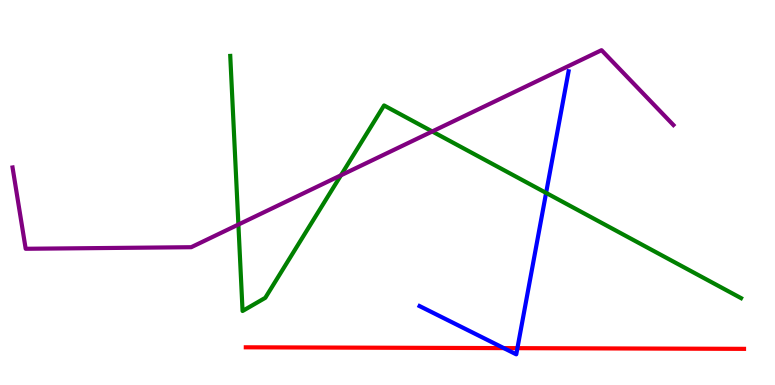[{'lines': ['blue', 'red'], 'intersections': [{'x': 6.5, 'y': 0.958}, {'x': 6.68, 'y': 0.957}]}, {'lines': ['green', 'red'], 'intersections': []}, {'lines': ['purple', 'red'], 'intersections': []}, {'lines': ['blue', 'green'], 'intersections': [{'x': 7.05, 'y': 4.99}]}, {'lines': ['blue', 'purple'], 'intersections': []}, {'lines': ['green', 'purple'], 'intersections': [{'x': 3.08, 'y': 4.17}, {'x': 4.4, 'y': 5.45}, {'x': 5.58, 'y': 6.59}]}]